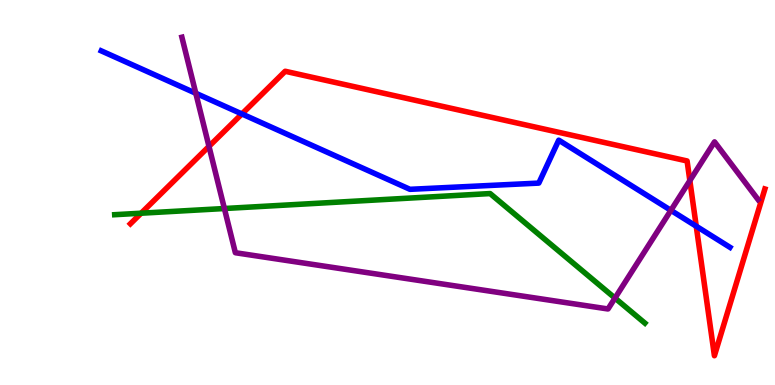[{'lines': ['blue', 'red'], 'intersections': [{'x': 3.12, 'y': 7.04}, {'x': 8.98, 'y': 4.12}]}, {'lines': ['green', 'red'], 'intersections': [{'x': 1.82, 'y': 4.46}]}, {'lines': ['purple', 'red'], 'intersections': [{'x': 2.7, 'y': 6.2}, {'x': 8.9, 'y': 5.31}]}, {'lines': ['blue', 'green'], 'intersections': []}, {'lines': ['blue', 'purple'], 'intersections': [{'x': 2.53, 'y': 7.58}, {'x': 8.66, 'y': 4.54}]}, {'lines': ['green', 'purple'], 'intersections': [{'x': 2.9, 'y': 4.58}, {'x': 7.94, 'y': 2.26}]}]